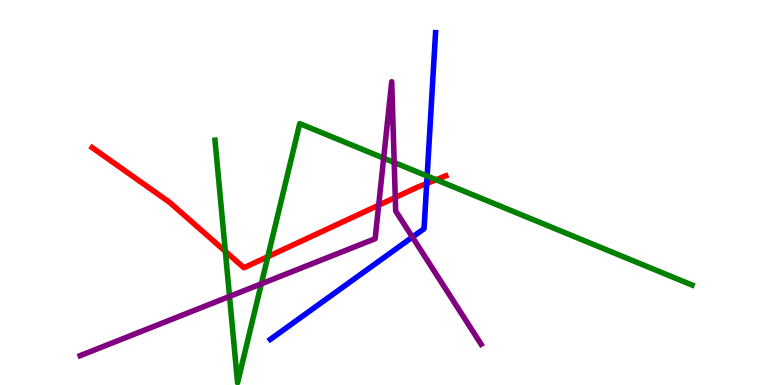[{'lines': ['blue', 'red'], 'intersections': [{'x': 5.51, 'y': 5.23}]}, {'lines': ['green', 'red'], 'intersections': [{'x': 2.91, 'y': 3.47}, {'x': 3.46, 'y': 3.33}, {'x': 5.63, 'y': 5.33}]}, {'lines': ['purple', 'red'], 'intersections': [{'x': 4.89, 'y': 4.67}, {'x': 5.1, 'y': 4.87}]}, {'lines': ['blue', 'green'], 'intersections': [{'x': 5.51, 'y': 5.43}]}, {'lines': ['blue', 'purple'], 'intersections': [{'x': 5.32, 'y': 3.84}]}, {'lines': ['green', 'purple'], 'intersections': [{'x': 2.96, 'y': 2.3}, {'x': 3.37, 'y': 2.63}, {'x': 4.95, 'y': 5.89}, {'x': 5.09, 'y': 5.78}]}]